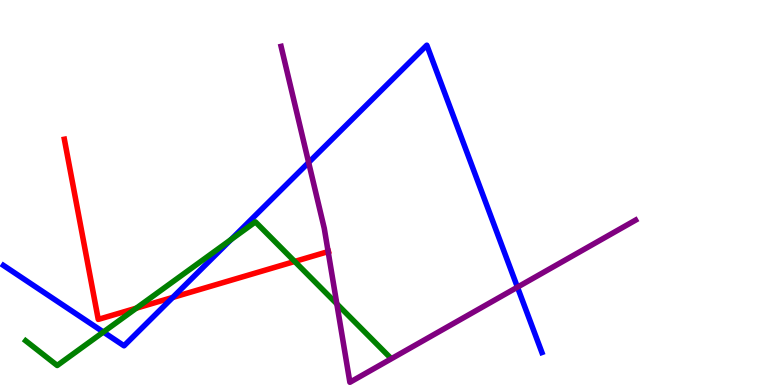[{'lines': ['blue', 'red'], 'intersections': [{'x': 2.23, 'y': 2.27}]}, {'lines': ['green', 'red'], 'intersections': [{'x': 1.76, 'y': 2.0}, {'x': 3.8, 'y': 3.21}]}, {'lines': ['purple', 'red'], 'intersections': [{'x': 4.23, 'y': 3.46}]}, {'lines': ['blue', 'green'], 'intersections': [{'x': 1.33, 'y': 1.38}, {'x': 2.98, 'y': 3.78}]}, {'lines': ['blue', 'purple'], 'intersections': [{'x': 3.98, 'y': 5.78}, {'x': 6.68, 'y': 2.54}]}, {'lines': ['green', 'purple'], 'intersections': [{'x': 4.35, 'y': 2.11}]}]